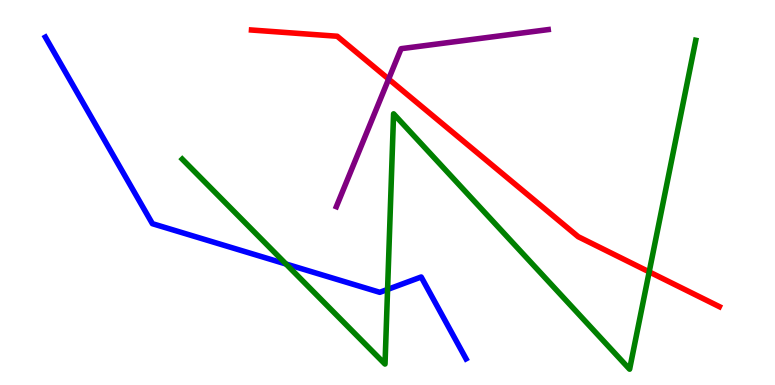[{'lines': ['blue', 'red'], 'intersections': []}, {'lines': ['green', 'red'], 'intersections': [{'x': 8.38, 'y': 2.94}]}, {'lines': ['purple', 'red'], 'intersections': [{'x': 5.01, 'y': 7.95}]}, {'lines': ['blue', 'green'], 'intersections': [{'x': 3.69, 'y': 3.14}, {'x': 5.0, 'y': 2.48}]}, {'lines': ['blue', 'purple'], 'intersections': []}, {'lines': ['green', 'purple'], 'intersections': []}]